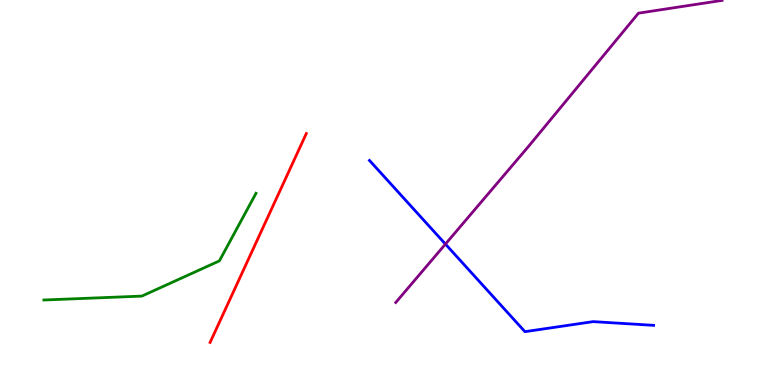[{'lines': ['blue', 'red'], 'intersections': []}, {'lines': ['green', 'red'], 'intersections': []}, {'lines': ['purple', 'red'], 'intersections': []}, {'lines': ['blue', 'green'], 'intersections': []}, {'lines': ['blue', 'purple'], 'intersections': [{'x': 5.75, 'y': 3.66}]}, {'lines': ['green', 'purple'], 'intersections': []}]